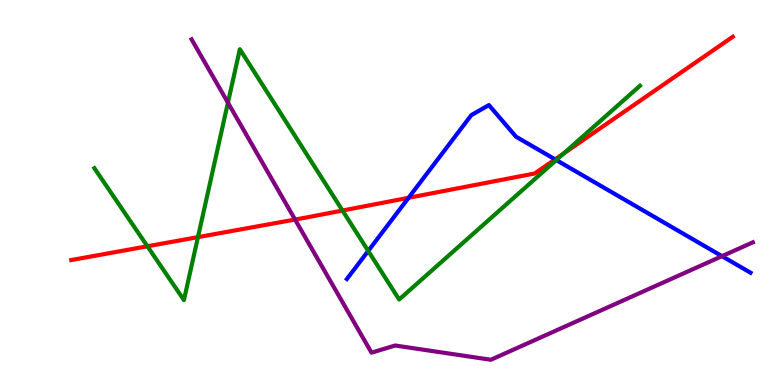[{'lines': ['blue', 'red'], 'intersections': [{'x': 5.27, 'y': 4.86}, {'x': 7.16, 'y': 5.86}]}, {'lines': ['green', 'red'], 'intersections': [{'x': 1.9, 'y': 3.6}, {'x': 2.55, 'y': 3.84}, {'x': 4.42, 'y': 4.53}, {'x': 7.27, 'y': 6.01}]}, {'lines': ['purple', 'red'], 'intersections': [{'x': 3.81, 'y': 4.3}]}, {'lines': ['blue', 'green'], 'intersections': [{'x': 4.75, 'y': 3.48}, {'x': 7.18, 'y': 5.84}]}, {'lines': ['blue', 'purple'], 'intersections': [{'x': 9.32, 'y': 3.35}]}, {'lines': ['green', 'purple'], 'intersections': [{'x': 2.94, 'y': 7.33}]}]